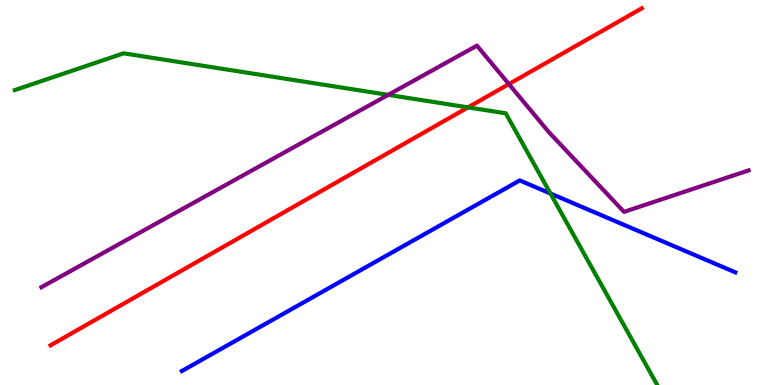[{'lines': ['blue', 'red'], 'intersections': []}, {'lines': ['green', 'red'], 'intersections': [{'x': 6.04, 'y': 7.21}]}, {'lines': ['purple', 'red'], 'intersections': [{'x': 6.57, 'y': 7.82}]}, {'lines': ['blue', 'green'], 'intersections': [{'x': 7.1, 'y': 4.97}]}, {'lines': ['blue', 'purple'], 'intersections': []}, {'lines': ['green', 'purple'], 'intersections': [{'x': 5.01, 'y': 7.54}]}]